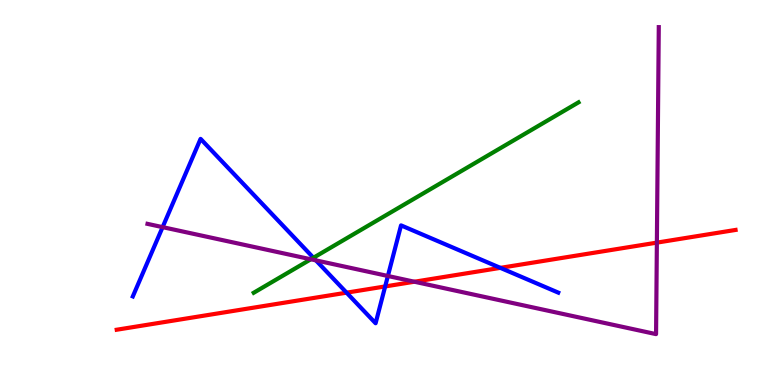[{'lines': ['blue', 'red'], 'intersections': [{'x': 4.47, 'y': 2.4}, {'x': 4.97, 'y': 2.56}, {'x': 6.46, 'y': 3.04}]}, {'lines': ['green', 'red'], 'intersections': []}, {'lines': ['purple', 'red'], 'intersections': [{'x': 5.35, 'y': 2.68}, {'x': 8.48, 'y': 3.7}]}, {'lines': ['blue', 'green'], 'intersections': [{'x': 4.04, 'y': 3.31}]}, {'lines': ['blue', 'purple'], 'intersections': [{'x': 2.1, 'y': 4.1}, {'x': 4.08, 'y': 3.24}, {'x': 5.0, 'y': 2.83}]}, {'lines': ['green', 'purple'], 'intersections': [{'x': 4.01, 'y': 3.27}]}]